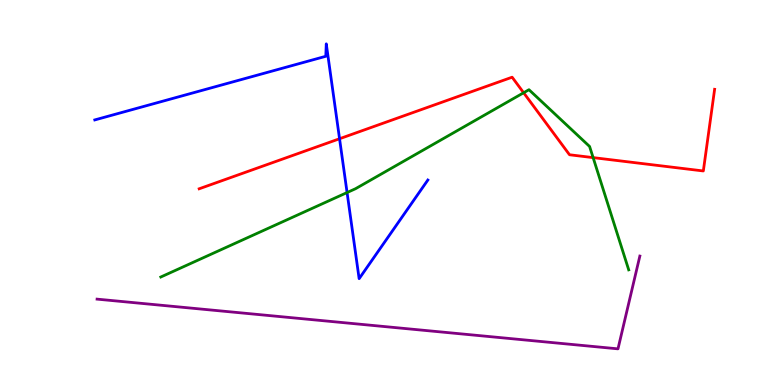[{'lines': ['blue', 'red'], 'intersections': [{'x': 4.38, 'y': 6.4}]}, {'lines': ['green', 'red'], 'intersections': [{'x': 6.76, 'y': 7.59}, {'x': 7.65, 'y': 5.91}]}, {'lines': ['purple', 'red'], 'intersections': []}, {'lines': ['blue', 'green'], 'intersections': [{'x': 4.48, 'y': 5.0}]}, {'lines': ['blue', 'purple'], 'intersections': []}, {'lines': ['green', 'purple'], 'intersections': []}]